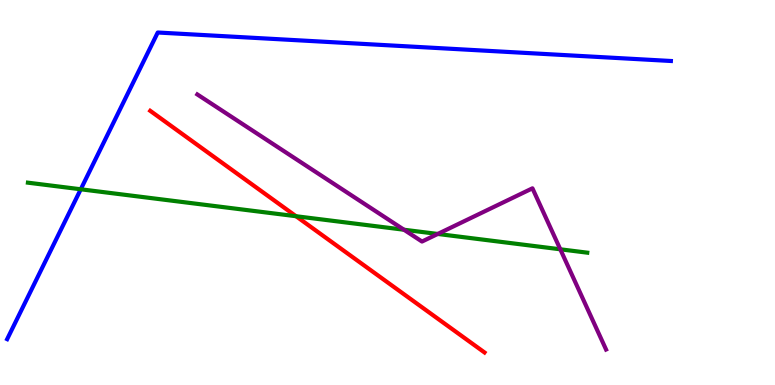[{'lines': ['blue', 'red'], 'intersections': []}, {'lines': ['green', 'red'], 'intersections': [{'x': 3.82, 'y': 4.38}]}, {'lines': ['purple', 'red'], 'intersections': []}, {'lines': ['blue', 'green'], 'intersections': [{'x': 1.04, 'y': 5.08}]}, {'lines': ['blue', 'purple'], 'intersections': []}, {'lines': ['green', 'purple'], 'intersections': [{'x': 5.21, 'y': 4.03}, {'x': 5.65, 'y': 3.92}, {'x': 7.23, 'y': 3.52}]}]